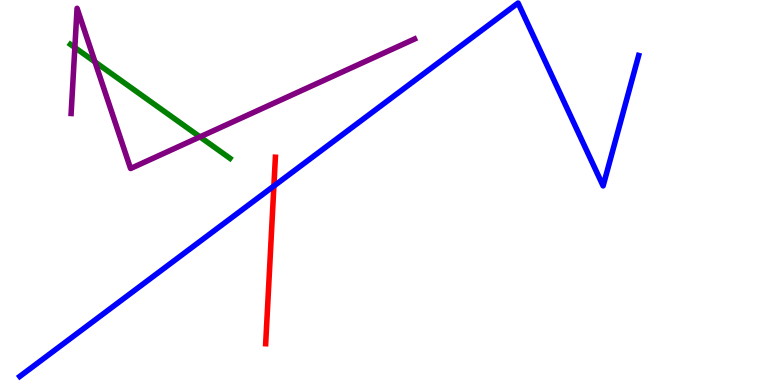[{'lines': ['blue', 'red'], 'intersections': [{'x': 3.53, 'y': 5.17}]}, {'lines': ['green', 'red'], 'intersections': []}, {'lines': ['purple', 'red'], 'intersections': []}, {'lines': ['blue', 'green'], 'intersections': []}, {'lines': ['blue', 'purple'], 'intersections': []}, {'lines': ['green', 'purple'], 'intersections': [{'x': 0.966, 'y': 8.77}, {'x': 1.23, 'y': 8.39}, {'x': 2.58, 'y': 6.44}]}]